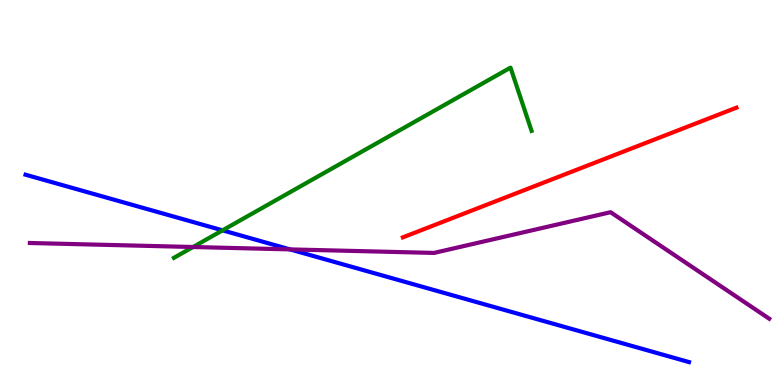[{'lines': ['blue', 'red'], 'intersections': []}, {'lines': ['green', 'red'], 'intersections': []}, {'lines': ['purple', 'red'], 'intersections': []}, {'lines': ['blue', 'green'], 'intersections': [{'x': 2.87, 'y': 4.02}]}, {'lines': ['blue', 'purple'], 'intersections': [{'x': 3.74, 'y': 3.52}]}, {'lines': ['green', 'purple'], 'intersections': [{'x': 2.49, 'y': 3.58}]}]